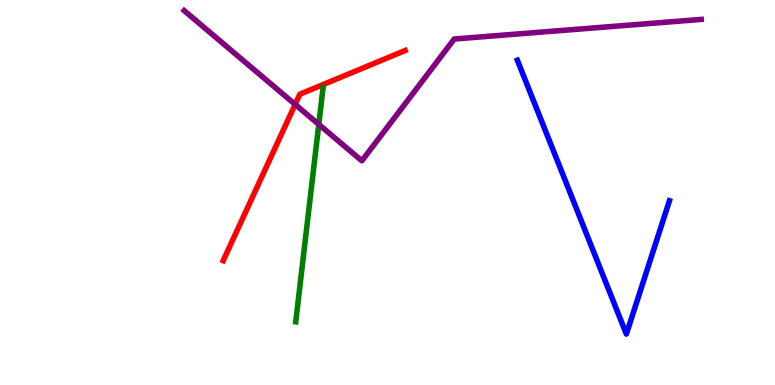[{'lines': ['blue', 'red'], 'intersections': []}, {'lines': ['green', 'red'], 'intersections': []}, {'lines': ['purple', 'red'], 'intersections': [{'x': 3.81, 'y': 7.29}]}, {'lines': ['blue', 'green'], 'intersections': []}, {'lines': ['blue', 'purple'], 'intersections': []}, {'lines': ['green', 'purple'], 'intersections': [{'x': 4.11, 'y': 6.77}]}]